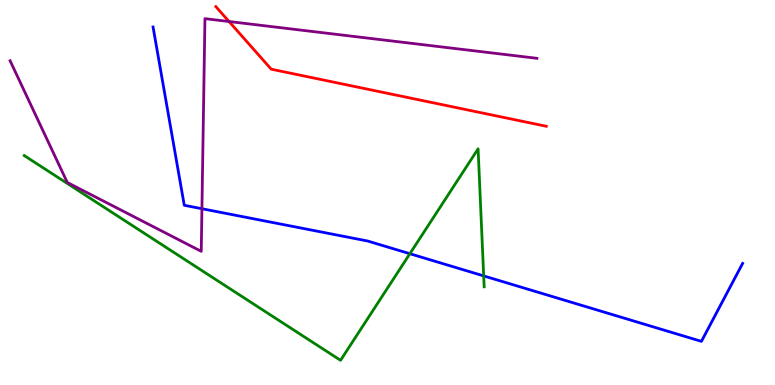[{'lines': ['blue', 'red'], 'intersections': []}, {'lines': ['green', 'red'], 'intersections': []}, {'lines': ['purple', 'red'], 'intersections': [{'x': 2.96, 'y': 9.44}]}, {'lines': ['blue', 'green'], 'intersections': [{'x': 5.29, 'y': 3.41}, {'x': 6.24, 'y': 2.83}]}, {'lines': ['blue', 'purple'], 'intersections': [{'x': 2.61, 'y': 4.58}]}, {'lines': ['green', 'purple'], 'intersections': []}]